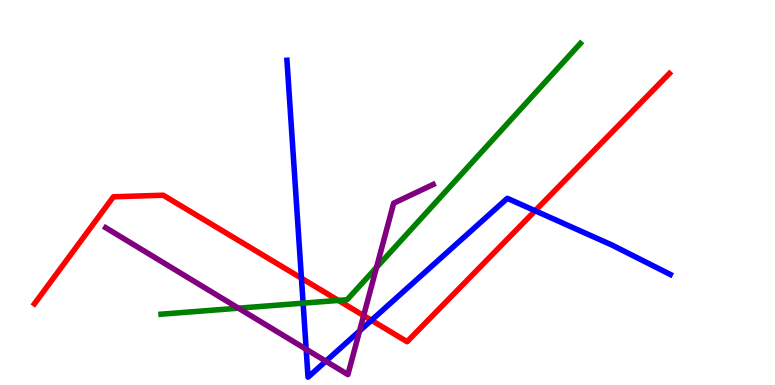[{'lines': ['blue', 'red'], 'intersections': [{'x': 3.89, 'y': 2.77}, {'x': 4.79, 'y': 1.68}, {'x': 6.91, 'y': 4.53}]}, {'lines': ['green', 'red'], 'intersections': [{'x': 4.37, 'y': 2.2}]}, {'lines': ['purple', 'red'], 'intersections': [{'x': 4.69, 'y': 1.8}]}, {'lines': ['blue', 'green'], 'intersections': [{'x': 3.91, 'y': 2.13}]}, {'lines': ['blue', 'purple'], 'intersections': [{'x': 3.95, 'y': 0.929}, {'x': 4.2, 'y': 0.618}, {'x': 4.64, 'y': 1.4}]}, {'lines': ['green', 'purple'], 'intersections': [{'x': 3.08, 'y': 2.0}, {'x': 4.86, 'y': 3.05}]}]